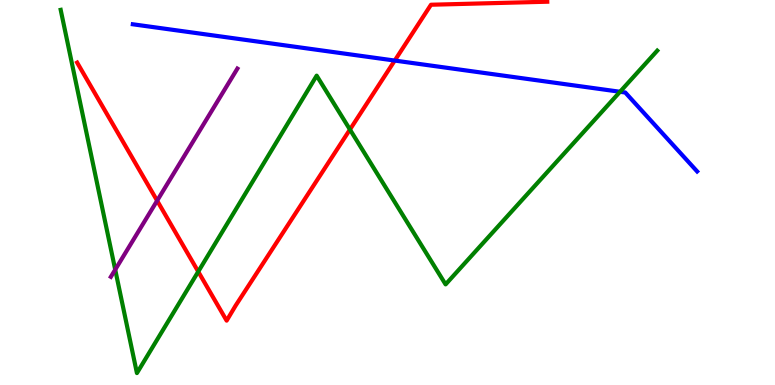[{'lines': ['blue', 'red'], 'intersections': [{'x': 5.09, 'y': 8.43}]}, {'lines': ['green', 'red'], 'intersections': [{'x': 2.56, 'y': 2.94}, {'x': 4.52, 'y': 6.64}]}, {'lines': ['purple', 'red'], 'intersections': [{'x': 2.03, 'y': 4.79}]}, {'lines': ['blue', 'green'], 'intersections': [{'x': 8.0, 'y': 7.62}]}, {'lines': ['blue', 'purple'], 'intersections': []}, {'lines': ['green', 'purple'], 'intersections': [{'x': 1.49, 'y': 3.0}]}]